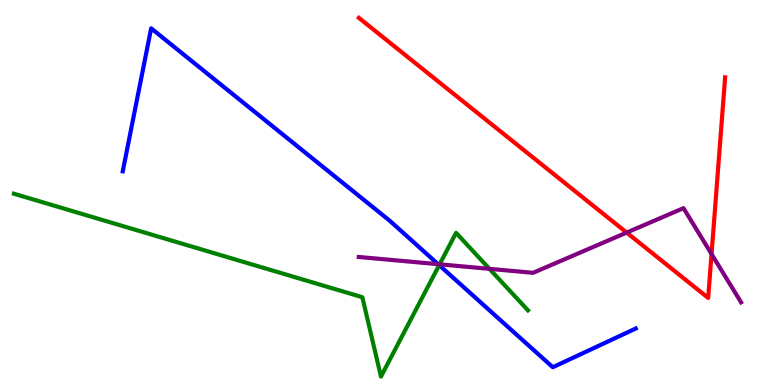[{'lines': ['blue', 'red'], 'intersections': []}, {'lines': ['green', 'red'], 'intersections': []}, {'lines': ['purple', 'red'], 'intersections': [{'x': 8.09, 'y': 3.96}, {'x': 9.18, 'y': 3.4}]}, {'lines': ['blue', 'green'], 'intersections': [{'x': 5.67, 'y': 3.11}]}, {'lines': ['blue', 'purple'], 'intersections': [{'x': 5.65, 'y': 3.14}]}, {'lines': ['green', 'purple'], 'intersections': [{'x': 5.67, 'y': 3.13}, {'x': 6.32, 'y': 3.02}]}]